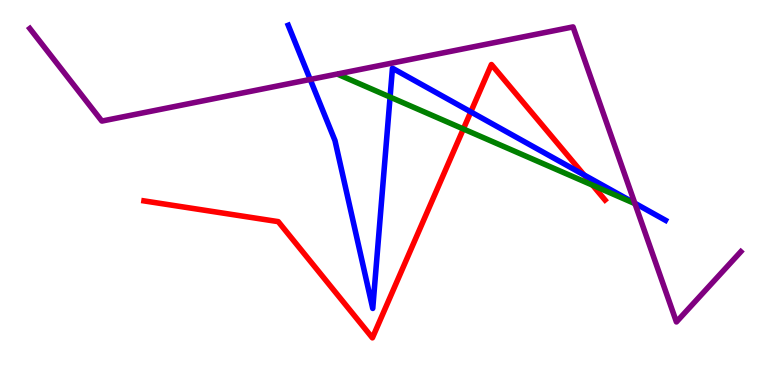[{'lines': ['blue', 'red'], 'intersections': [{'x': 6.07, 'y': 7.09}, {'x': 7.54, 'y': 5.46}]}, {'lines': ['green', 'red'], 'intersections': [{'x': 5.98, 'y': 6.65}, {'x': 7.65, 'y': 5.19}]}, {'lines': ['purple', 'red'], 'intersections': []}, {'lines': ['blue', 'green'], 'intersections': [{'x': 5.03, 'y': 7.48}]}, {'lines': ['blue', 'purple'], 'intersections': [{'x': 4.0, 'y': 7.94}, {'x': 8.19, 'y': 4.72}]}, {'lines': ['green', 'purple'], 'intersections': []}]